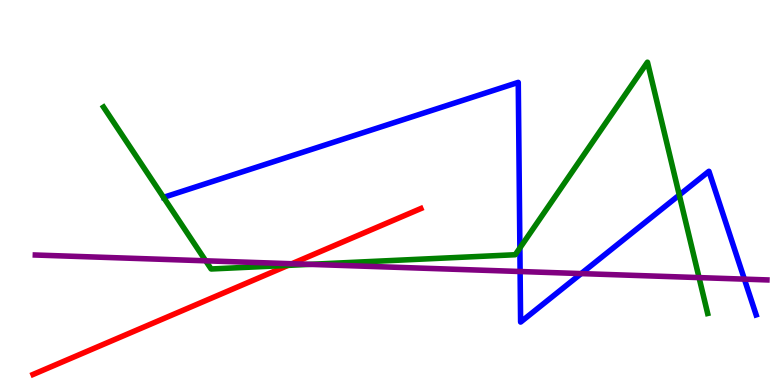[{'lines': ['blue', 'red'], 'intersections': []}, {'lines': ['green', 'red'], 'intersections': [{'x': 3.72, 'y': 3.11}]}, {'lines': ['purple', 'red'], 'intersections': [{'x': 3.77, 'y': 3.15}]}, {'lines': ['blue', 'green'], 'intersections': [{'x': 6.71, 'y': 3.56}, {'x': 8.76, 'y': 4.93}]}, {'lines': ['blue', 'purple'], 'intersections': [{'x': 6.71, 'y': 2.95}, {'x': 7.5, 'y': 2.89}, {'x': 9.6, 'y': 2.75}]}, {'lines': ['green', 'purple'], 'intersections': [{'x': 2.65, 'y': 3.23}, {'x': 4.0, 'y': 3.13}, {'x': 9.02, 'y': 2.79}]}]